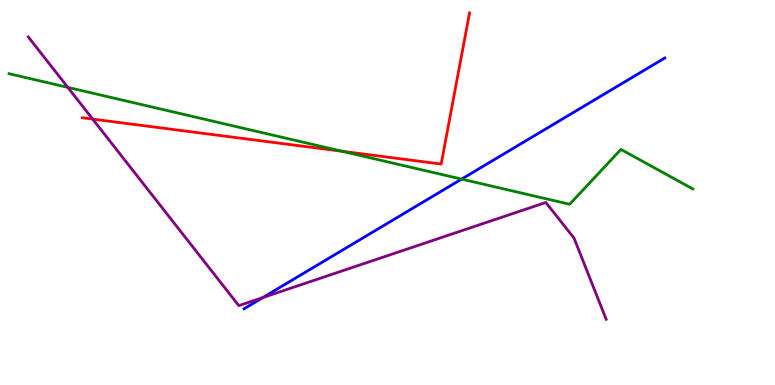[{'lines': ['blue', 'red'], 'intersections': []}, {'lines': ['green', 'red'], 'intersections': [{'x': 4.41, 'y': 6.07}]}, {'lines': ['purple', 'red'], 'intersections': [{'x': 1.2, 'y': 6.91}]}, {'lines': ['blue', 'green'], 'intersections': [{'x': 5.96, 'y': 5.35}]}, {'lines': ['blue', 'purple'], 'intersections': [{'x': 3.39, 'y': 2.27}]}, {'lines': ['green', 'purple'], 'intersections': [{'x': 0.875, 'y': 7.73}]}]